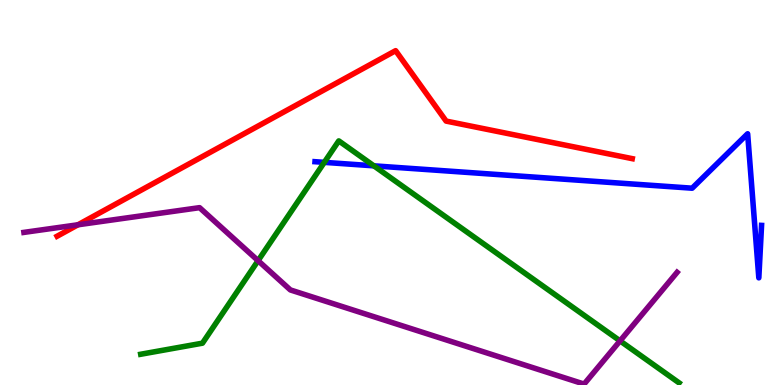[{'lines': ['blue', 'red'], 'intersections': []}, {'lines': ['green', 'red'], 'intersections': []}, {'lines': ['purple', 'red'], 'intersections': [{'x': 1.01, 'y': 4.16}]}, {'lines': ['blue', 'green'], 'intersections': [{'x': 4.18, 'y': 5.78}, {'x': 4.82, 'y': 5.69}]}, {'lines': ['blue', 'purple'], 'intersections': []}, {'lines': ['green', 'purple'], 'intersections': [{'x': 3.33, 'y': 3.23}, {'x': 8.0, 'y': 1.15}]}]